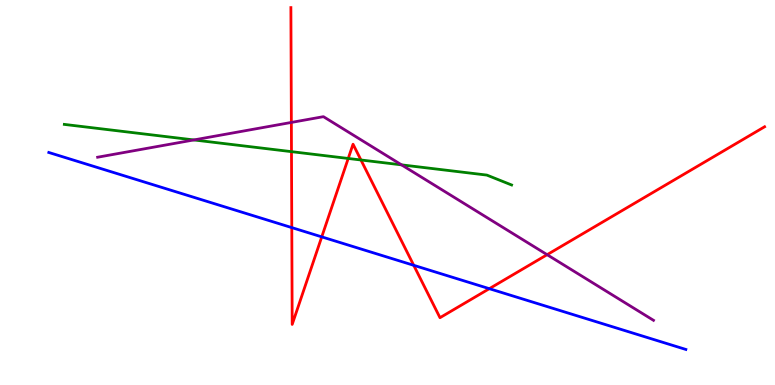[{'lines': ['blue', 'red'], 'intersections': [{'x': 3.77, 'y': 4.09}, {'x': 4.15, 'y': 3.85}, {'x': 5.34, 'y': 3.11}, {'x': 6.31, 'y': 2.5}]}, {'lines': ['green', 'red'], 'intersections': [{'x': 3.76, 'y': 6.06}, {'x': 4.49, 'y': 5.88}, {'x': 4.66, 'y': 5.84}]}, {'lines': ['purple', 'red'], 'intersections': [{'x': 3.76, 'y': 6.82}, {'x': 7.06, 'y': 3.38}]}, {'lines': ['blue', 'green'], 'intersections': []}, {'lines': ['blue', 'purple'], 'intersections': []}, {'lines': ['green', 'purple'], 'intersections': [{'x': 2.5, 'y': 6.37}, {'x': 5.18, 'y': 5.72}]}]